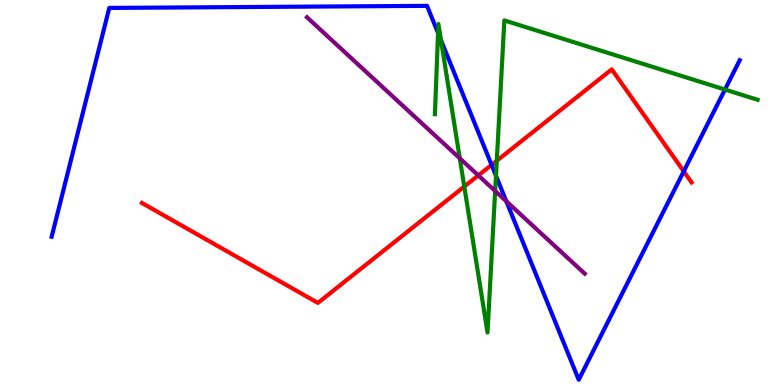[{'lines': ['blue', 'red'], 'intersections': [{'x': 6.34, 'y': 5.72}, {'x': 8.82, 'y': 5.55}]}, {'lines': ['green', 'red'], 'intersections': [{'x': 5.99, 'y': 5.15}, {'x': 6.41, 'y': 5.82}]}, {'lines': ['purple', 'red'], 'intersections': [{'x': 6.17, 'y': 5.44}]}, {'lines': ['blue', 'green'], 'intersections': [{'x': 5.65, 'y': 9.14}, {'x': 5.69, 'y': 8.96}, {'x': 6.4, 'y': 5.43}, {'x': 9.35, 'y': 7.67}]}, {'lines': ['blue', 'purple'], 'intersections': [{'x': 6.53, 'y': 4.77}]}, {'lines': ['green', 'purple'], 'intersections': [{'x': 5.93, 'y': 5.89}, {'x': 6.39, 'y': 5.04}]}]